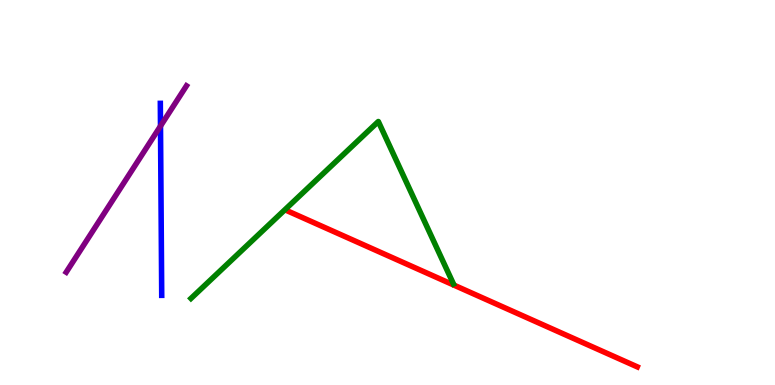[{'lines': ['blue', 'red'], 'intersections': []}, {'lines': ['green', 'red'], 'intersections': []}, {'lines': ['purple', 'red'], 'intersections': []}, {'lines': ['blue', 'green'], 'intersections': []}, {'lines': ['blue', 'purple'], 'intersections': [{'x': 2.07, 'y': 6.73}]}, {'lines': ['green', 'purple'], 'intersections': []}]